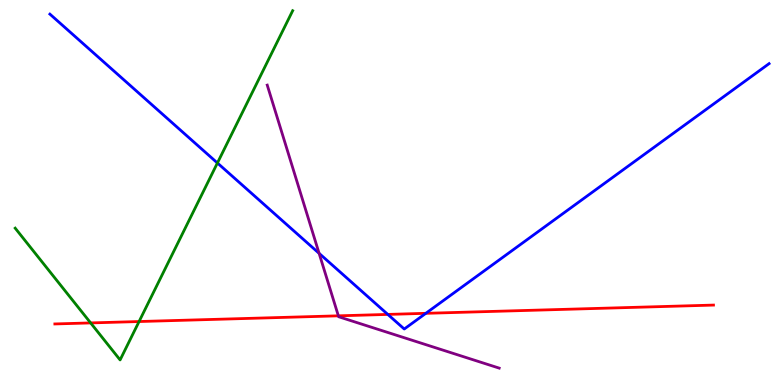[{'lines': ['blue', 'red'], 'intersections': [{'x': 5.0, 'y': 1.83}, {'x': 5.49, 'y': 1.86}]}, {'lines': ['green', 'red'], 'intersections': [{'x': 1.17, 'y': 1.61}, {'x': 1.79, 'y': 1.65}]}, {'lines': ['purple', 'red'], 'intersections': [{'x': 4.37, 'y': 1.8}]}, {'lines': ['blue', 'green'], 'intersections': [{'x': 2.81, 'y': 5.77}]}, {'lines': ['blue', 'purple'], 'intersections': [{'x': 4.12, 'y': 3.42}]}, {'lines': ['green', 'purple'], 'intersections': []}]